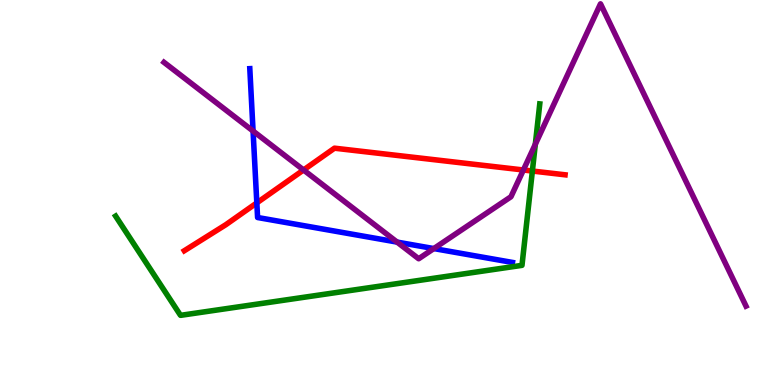[{'lines': ['blue', 'red'], 'intersections': [{'x': 3.31, 'y': 4.73}]}, {'lines': ['green', 'red'], 'intersections': [{'x': 6.87, 'y': 5.56}]}, {'lines': ['purple', 'red'], 'intersections': [{'x': 3.92, 'y': 5.59}, {'x': 6.75, 'y': 5.58}]}, {'lines': ['blue', 'green'], 'intersections': []}, {'lines': ['blue', 'purple'], 'intersections': [{'x': 3.27, 'y': 6.6}, {'x': 5.12, 'y': 3.71}, {'x': 5.6, 'y': 3.54}]}, {'lines': ['green', 'purple'], 'intersections': [{'x': 6.91, 'y': 6.25}]}]